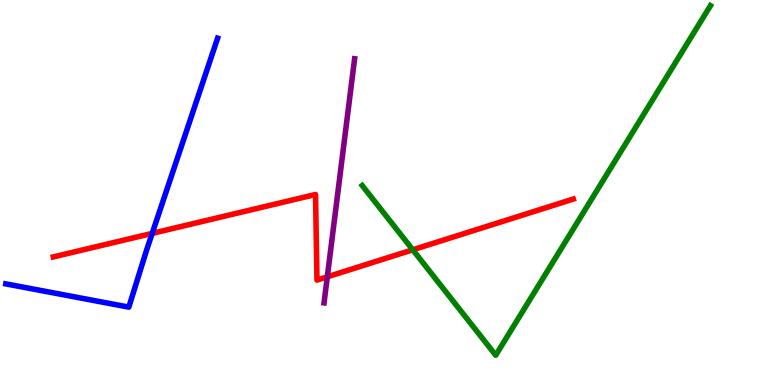[{'lines': ['blue', 'red'], 'intersections': [{'x': 1.96, 'y': 3.94}]}, {'lines': ['green', 'red'], 'intersections': [{'x': 5.33, 'y': 3.51}]}, {'lines': ['purple', 'red'], 'intersections': [{'x': 4.22, 'y': 2.81}]}, {'lines': ['blue', 'green'], 'intersections': []}, {'lines': ['blue', 'purple'], 'intersections': []}, {'lines': ['green', 'purple'], 'intersections': []}]